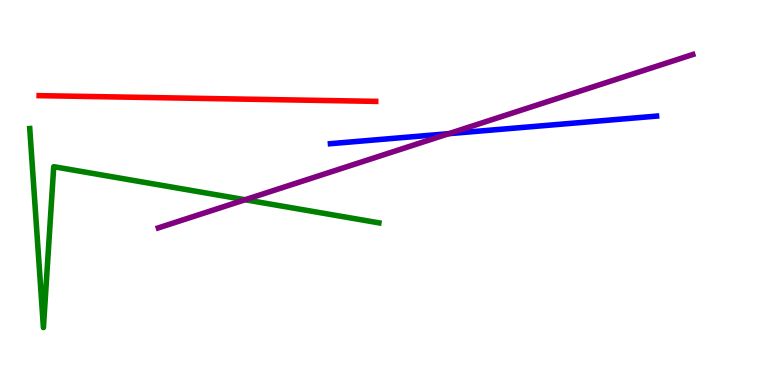[{'lines': ['blue', 'red'], 'intersections': []}, {'lines': ['green', 'red'], 'intersections': []}, {'lines': ['purple', 'red'], 'intersections': []}, {'lines': ['blue', 'green'], 'intersections': []}, {'lines': ['blue', 'purple'], 'intersections': [{'x': 5.79, 'y': 6.53}]}, {'lines': ['green', 'purple'], 'intersections': [{'x': 3.16, 'y': 4.81}]}]